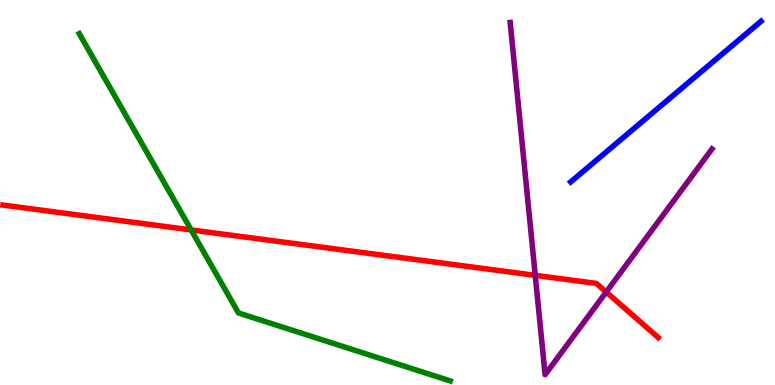[{'lines': ['blue', 'red'], 'intersections': []}, {'lines': ['green', 'red'], 'intersections': [{'x': 2.47, 'y': 4.03}]}, {'lines': ['purple', 'red'], 'intersections': [{'x': 6.91, 'y': 2.85}, {'x': 7.82, 'y': 2.41}]}, {'lines': ['blue', 'green'], 'intersections': []}, {'lines': ['blue', 'purple'], 'intersections': []}, {'lines': ['green', 'purple'], 'intersections': []}]